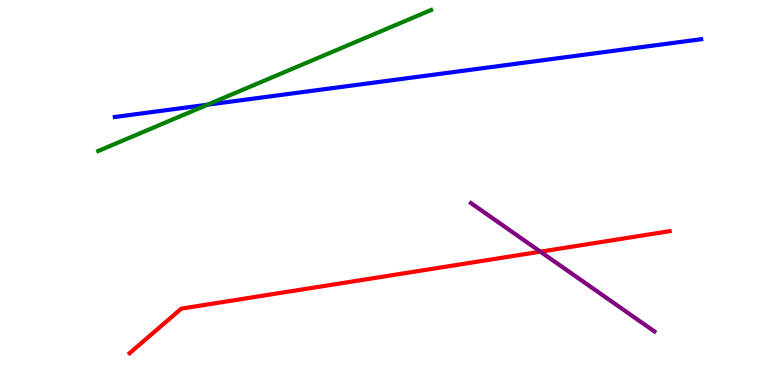[{'lines': ['blue', 'red'], 'intersections': []}, {'lines': ['green', 'red'], 'intersections': []}, {'lines': ['purple', 'red'], 'intersections': [{'x': 6.97, 'y': 3.46}]}, {'lines': ['blue', 'green'], 'intersections': [{'x': 2.68, 'y': 7.28}]}, {'lines': ['blue', 'purple'], 'intersections': []}, {'lines': ['green', 'purple'], 'intersections': []}]